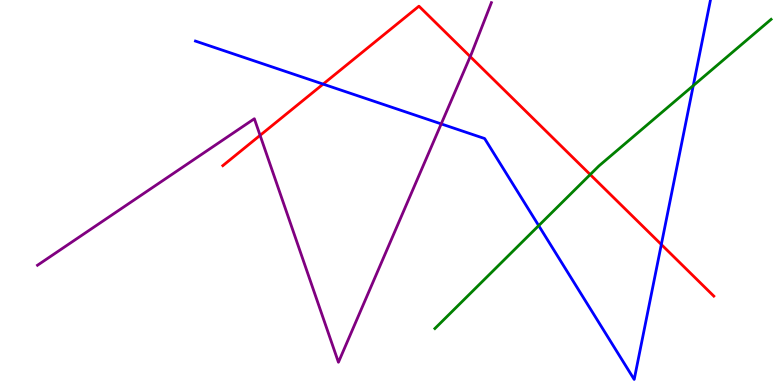[{'lines': ['blue', 'red'], 'intersections': [{'x': 4.17, 'y': 7.82}, {'x': 8.53, 'y': 3.65}]}, {'lines': ['green', 'red'], 'intersections': [{'x': 7.62, 'y': 5.47}]}, {'lines': ['purple', 'red'], 'intersections': [{'x': 3.36, 'y': 6.48}, {'x': 6.07, 'y': 8.53}]}, {'lines': ['blue', 'green'], 'intersections': [{'x': 6.95, 'y': 4.14}, {'x': 8.95, 'y': 7.78}]}, {'lines': ['blue', 'purple'], 'intersections': [{'x': 5.69, 'y': 6.78}]}, {'lines': ['green', 'purple'], 'intersections': []}]